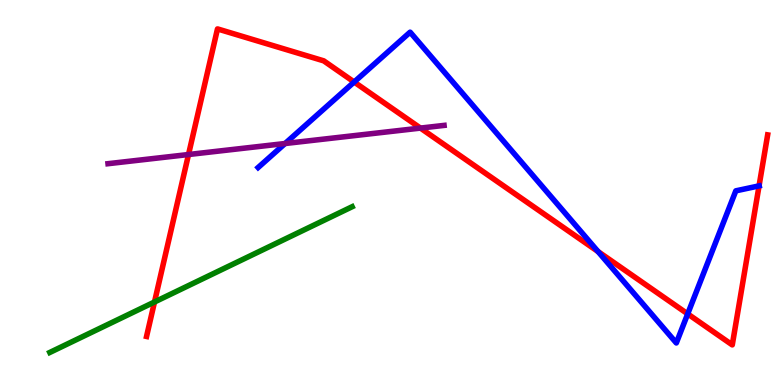[{'lines': ['blue', 'red'], 'intersections': [{'x': 4.57, 'y': 7.87}, {'x': 7.72, 'y': 3.47}, {'x': 8.87, 'y': 1.85}, {'x': 9.79, 'y': 5.17}]}, {'lines': ['green', 'red'], 'intersections': [{'x': 1.99, 'y': 2.16}]}, {'lines': ['purple', 'red'], 'intersections': [{'x': 2.43, 'y': 5.99}, {'x': 5.43, 'y': 6.67}]}, {'lines': ['blue', 'green'], 'intersections': []}, {'lines': ['blue', 'purple'], 'intersections': [{'x': 3.68, 'y': 6.27}]}, {'lines': ['green', 'purple'], 'intersections': []}]